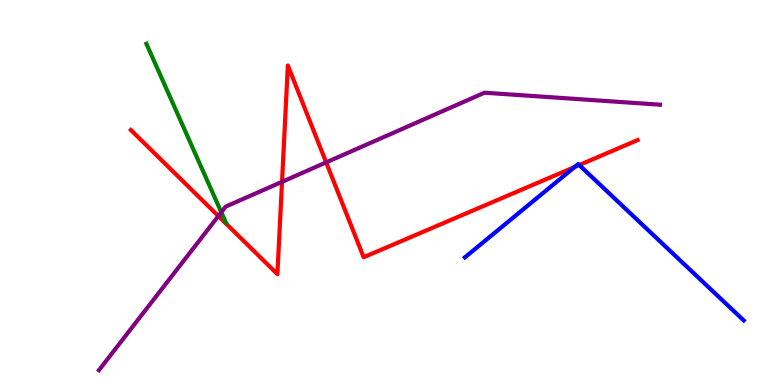[{'lines': ['blue', 'red'], 'intersections': [{'x': 7.41, 'y': 5.66}, {'x': 7.47, 'y': 5.71}]}, {'lines': ['green', 'red'], 'intersections': []}, {'lines': ['purple', 'red'], 'intersections': [{'x': 2.82, 'y': 4.39}, {'x': 3.64, 'y': 5.28}, {'x': 4.21, 'y': 5.78}]}, {'lines': ['blue', 'green'], 'intersections': []}, {'lines': ['blue', 'purple'], 'intersections': []}, {'lines': ['green', 'purple'], 'intersections': [{'x': 2.86, 'y': 4.49}]}]